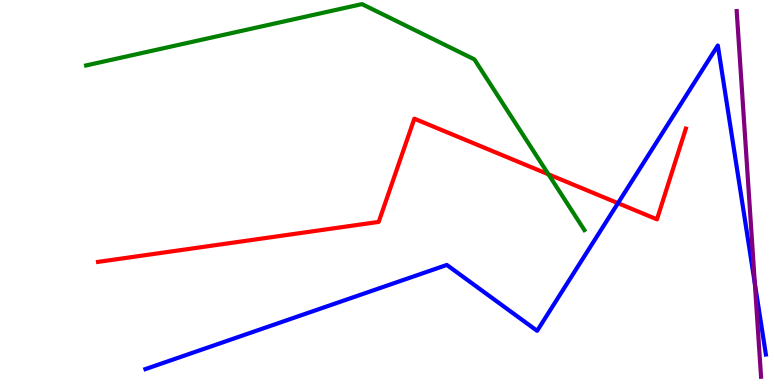[{'lines': ['blue', 'red'], 'intersections': [{'x': 7.97, 'y': 4.72}]}, {'lines': ['green', 'red'], 'intersections': [{'x': 7.08, 'y': 5.47}]}, {'lines': ['purple', 'red'], 'intersections': []}, {'lines': ['blue', 'green'], 'intersections': []}, {'lines': ['blue', 'purple'], 'intersections': [{'x': 9.74, 'y': 2.64}]}, {'lines': ['green', 'purple'], 'intersections': []}]